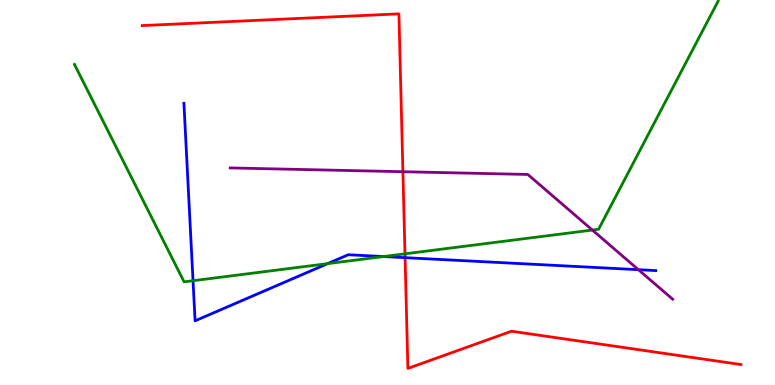[{'lines': ['blue', 'red'], 'intersections': [{'x': 5.23, 'y': 3.31}]}, {'lines': ['green', 'red'], 'intersections': [{'x': 5.23, 'y': 3.41}]}, {'lines': ['purple', 'red'], 'intersections': [{'x': 5.2, 'y': 5.54}]}, {'lines': ['blue', 'green'], 'intersections': [{'x': 2.49, 'y': 2.71}, {'x': 4.23, 'y': 3.15}, {'x': 4.95, 'y': 3.34}]}, {'lines': ['blue', 'purple'], 'intersections': [{'x': 8.24, 'y': 3.0}]}, {'lines': ['green', 'purple'], 'intersections': [{'x': 7.64, 'y': 4.02}]}]